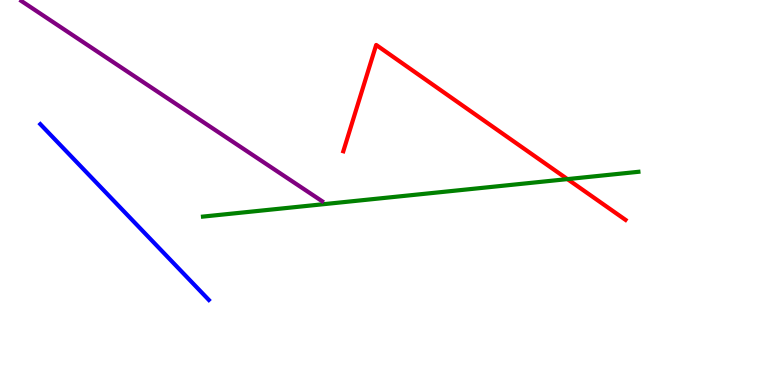[{'lines': ['blue', 'red'], 'intersections': []}, {'lines': ['green', 'red'], 'intersections': [{'x': 7.32, 'y': 5.35}]}, {'lines': ['purple', 'red'], 'intersections': []}, {'lines': ['blue', 'green'], 'intersections': []}, {'lines': ['blue', 'purple'], 'intersections': []}, {'lines': ['green', 'purple'], 'intersections': []}]